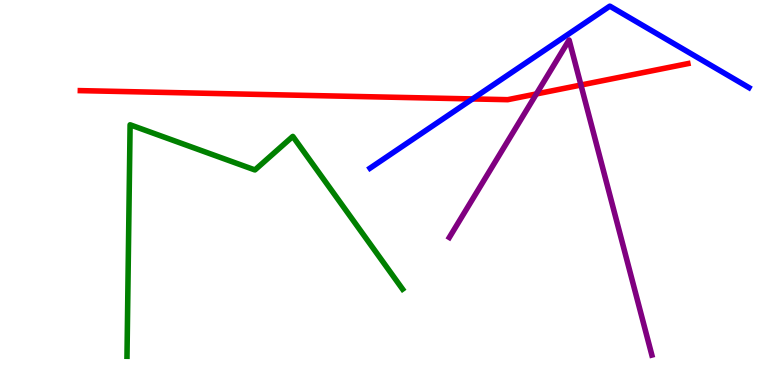[{'lines': ['blue', 'red'], 'intersections': [{'x': 6.1, 'y': 7.43}]}, {'lines': ['green', 'red'], 'intersections': []}, {'lines': ['purple', 'red'], 'intersections': [{'x': 6.92, 'y': 7.56}, {'x': 7.5, 'y': 7.79}]}, {'lines': ['blue', 'green'], 'intersections': []}, {'lines': ['blue', 'purple'], 'intersections': []}, {'lines': ['green', 'purple'], 'intersections': []}]